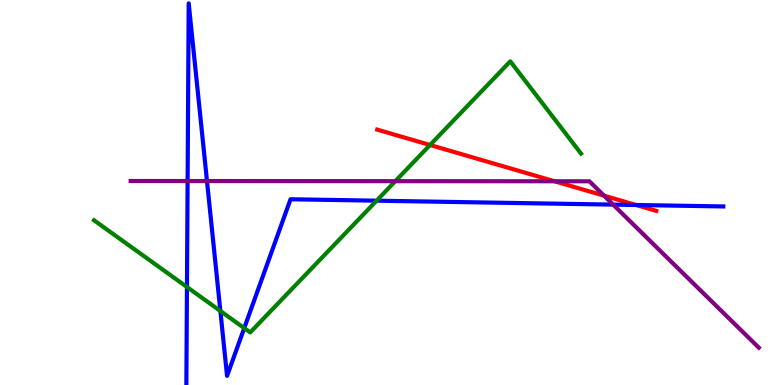[{'lines': ['blue', 'red'], 'intersections': [{'x': 8.21, 'y': 4.68}]}, {'lines': ['green', 'red'], 'intersections': [{'x': 5.55, 'y': 6.23}]}, {'lines': ['purple', 'red'], 'intersections': [{'x': 7.16, 'y': 5.29}, {'x': 7.79, 'y': 4.92}]}, {'lines': ['blue', 'green'], 'intersections': [{'x': 2.41, 'y': 2.55}, {'x': 2.84, 'y': 1.92}, {'x': 3.15, 'y': 1.48}, {'x': 4.86, 'y': 4.79}]}, {'lines': ['blue', 'purple'], 'intersections': [{'x': 2.42, 'y': 5.3}, {'x': 2.67, 'y': 5.3}, {'x': 7.91, 'y': 4.69}]}, {'lines': ['green', 'purple'], 'intersections': [{'x': 5.1, 'y': 5.29}]}]